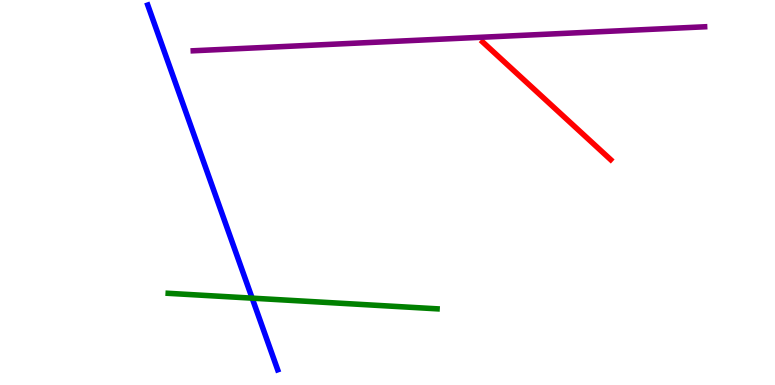[{'lines': ['blue', 'red'], 'intersections': []}, {'lines': ['green', 'red'], 'intersections': []}, {'lines': ['purple', 'red'], 'intersections': []}, {'lines': ['blue', 'green'], 'intersections': [{'x': 3.25, 'y': 2.26}]}, {'lines': ['blue', 'purple'], 'intersections': []}, {'lines': ['green', 'purple'], 'intersections': []}]